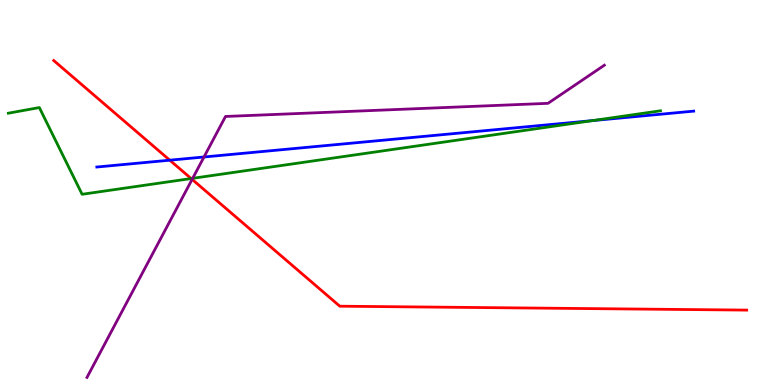[{'lines': ['blue', 'red'], 'intersections': [{'x': 2.19, 'y': 5.84}]}, {'lines': ['green', 'red'], 'intersections': [{'x': 2.47, 'y': 5.36}]}, {'lines': ['purple', 'red'], 'intersections': [{'x': 2.48, 'y': 5.34}]}, {'lines': ['blue', 'green'], 'intersections': [{'x': 7.65, 'y': 6.87}]}, {'lines': ['blue', 'purple'], 'intersections': [{'x': 2.63, 'y': 5.92}]}, {'lines': ['green', 'purple'], 'intersections': [{'x': 2.49, 'y': 5.37}]}]